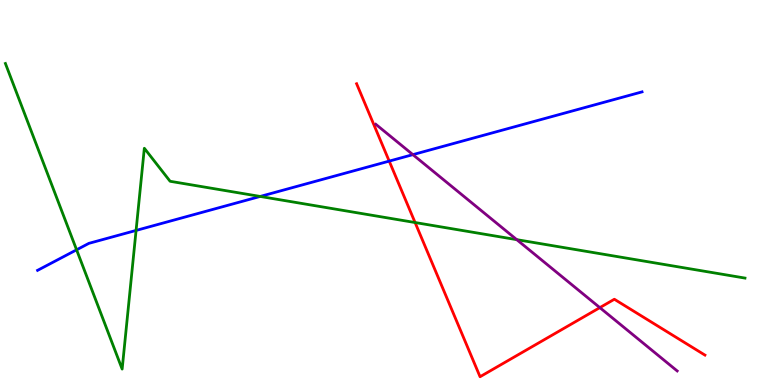[{'lines': ['blue', 'red'], 'intersections': [{'x': 5.02, 'y': 5.82}]}, {'lines': ['green', 'red'], 'intersections': [{'x': 5.36, 'y': 4.22}]}, {'lines': ['purple', 'red'], 'intersections': [{'x': 7.74, 'y': 2.01}]}, {'lines': ['blue', 'green'], 'intersections': [{'x': 0.988, 'y': 3.51}, {'x': 1.76, 'y': 4.01}, {'x': 3.36, 'y': 4.9}]}, {'lines': ['blue', 'purple'], 'intersections': [{'x': 5.33, 'y': 5.98}]}, {'lines': ['green', 'purple'], 'intersections': [{'x': 6.67, 'y': 3.78}]}]